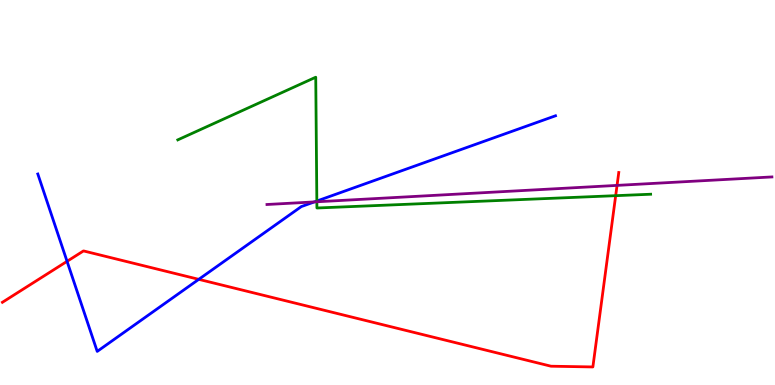[{'lines': ['blue', 'red'], 'intersections': [{'x': 0.865, 'y': 3.21}, {'x': 2.56, 'y': 2.74}]}, {'lines': ['green', 'red'], 'intersections': [{'x': 7.94, 'y': 4.92}]}, {'lines': ['purple', 'red'], 'intersections': [{'x': 7.96, 'y': 5.18}]}, {'lines': ['blue', 'green'], 'intersections': [{'x': 4.09, 'y': 4.78}]}, {'lines': ['blue', 'purple'], 'intersections': [{'x': 4.06, 'y': 4.76}]}, {'lines': ['green', 'purple'], 'intersections': [{'x': 4.09, 'y': 4.76}]}]